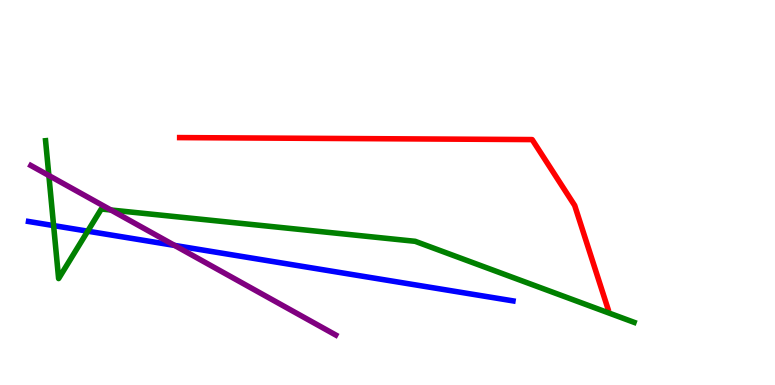[{'lines': ['blue', 'red'], 'intersections': []}, {'lines': ['green', 'red'], 'intersections': []}, {'lines': ['purple', 'red'], 'intersections': []}, {'lines': ['blue', 'green'], 'intersections': [{'x': 0.692, 'y': 4.14}, {'x': 1.13, 'y': 4.0}]}, {'lines': ['blue', 'purple'], 'intersections': [{'x': 2.25, 'y': 3.63}]}, {'lines': ['green', 'purple'], 'intersections': [{'x': 0.631, 'y': 5.44}, {'x': 1.43, 'y': 4.55}]}]